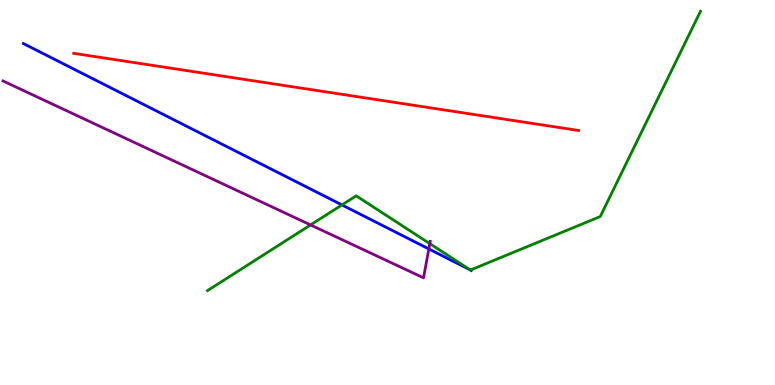[{'lines': ['blue', 'red'], 'intersections': []}, {'lines': ['green', 'red'], 'intersections': []}, {'lines': ['purple', 'red'], 'intersections': []}, {'lines': ['blue', 'green'], 'intersections': [{'x': 4.41, 'y': 4.68}, {'x': 6.07, 'y': 2.99}, {'x': 6.07, 'y': 2.99}]}, {'lines': ['blue', 'purple'], 'intersections': [{'x': 5.53, 'y': 3.53}]}, {'lines': ['green', 'purple'], 'intersections': [{'x': 4.01, 'y': 4.16}, {'x': 5.55, 'y': 3.67}]}]